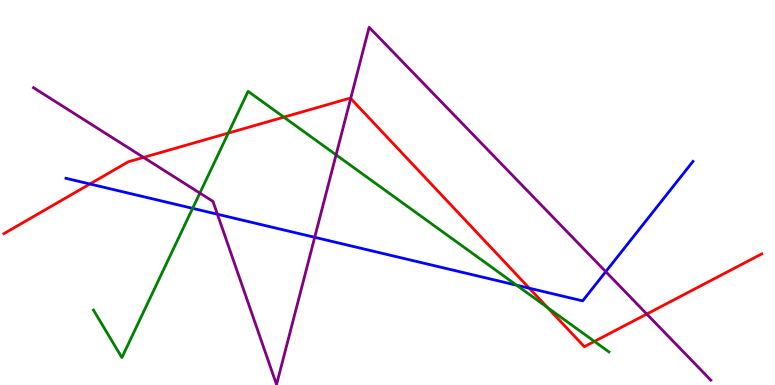[{'lines': ['blue', 'red'], 'intersections': [{'x': 1.16, 'y': 5.22}, {'x': 6.83, 'y': 2.51}]}, {'lines': ['green', 'red'], 'intersections': [{'x': 2.95, 'y': 6.54}, {'x': 3.66, 'y': 6.96}, {'x': 7.06, 'y': 2.01}, {'x': 7.67, 'y': 1.13}]}, {'lines': ['purple', 'red'], 'intersections': [{'x': 1.85, 'y': 5.91}, {'x': 4.53, 'y': 7.44}, {'x': 8.35, 'y': 1.84}]}, {'lines': ['blue', 'green'], 'intersections': [{'x': 2.49, 'y': 4.59}, {'x': 6.67, 'y': 2.59}]}, {'lines': ['blue', 'purple'], 'intersections': [{'x': 2.81, 'y': 4.44}, {'x': 4.06, 'y': 3.84}, {'x': 7.82, 'y': 2.94}]}, {'lines': ['green', 'purple'], 'intersections': [{'x': 2.58, 'y': 4.98}, {'x': 4.34, 'y': 5.98}]}]